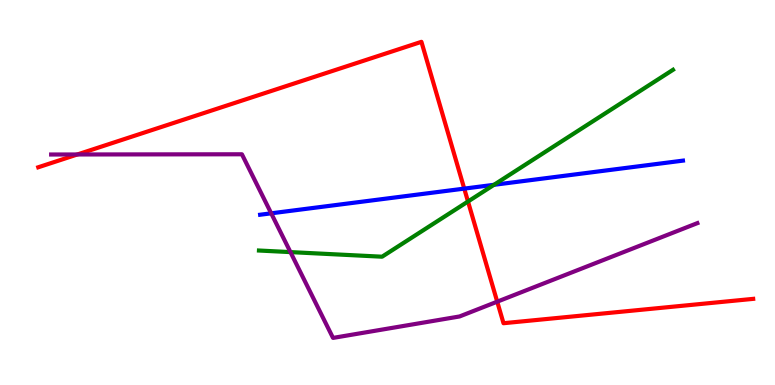[{'lines': ['blue', 'red'], 'intersections': [{'x': 5.99, 'y': 5.1}]}, {'lines': ['green', 'red'], 'intersections': [{'x': 6.04, 'y': 4.77}]}, {'lines': ['purple', 'red'], 'intersections': [{'x': 0.998, 'y': 5.99}, {'x': 6.42, 'y': 2.16}]}, {'lines': ['blue', 'green'], 'intersections': [{'x': 6.37, 'y': 5.2}]}, {'lines': ['blue', 'purple'], 'intersections': [{'x': 3.5, 'y': 4.46}]}, {'lines': ['green', 'purple'], 'intersections': [{'x': 3.75, 'y': 3.45}]}]